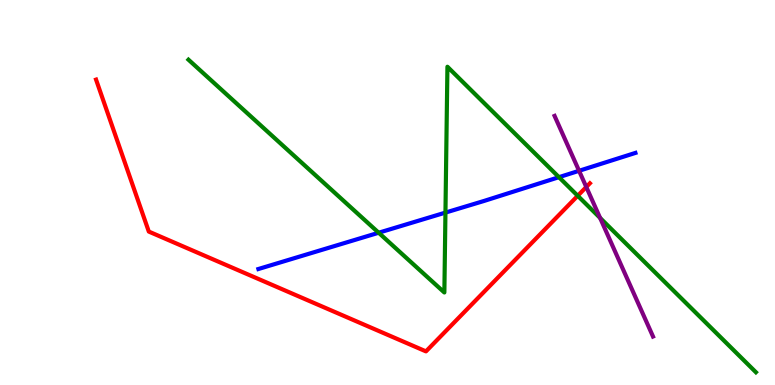[{'lines': ['blue', 'red'], 'intersections': []}, {'lines': ['green', 'red'], 'intersections': [{'x': 7.45, 'y': 4.92}]}, {'lines': ['purple', 'red'], 'intersections': [{'x': 7.56, 'y': 5.14}]}, {'lines': ['blue', 'green'], 'intersections': [{'x': 4.89, 'y': 3.95}, {'x': 5.75, 'y': 4.48}, {'x': 7.21, 'y': 5.4}]}, {'lines': ['blue', 'purple'], 'intersections': [{'x': 7.47, 'y': 5.56}]}, {'lines': ['green', 'purple'], 'intersections': [{'x': 7.74, 'y': 4.34}]}]